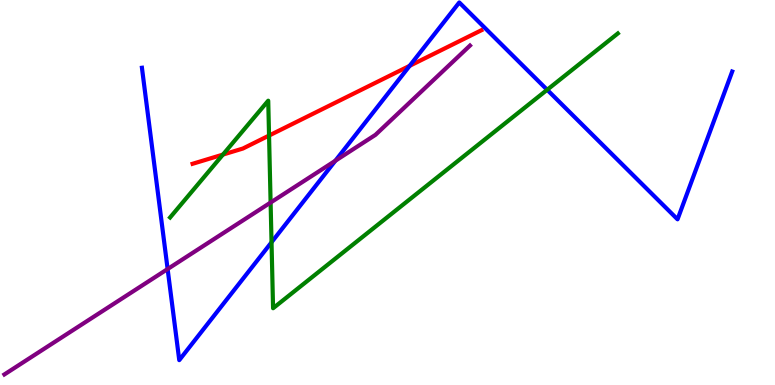[{'lines': ['blue', 'red'], 'intersections': [{'x': 5.29, 'y': 8.29}]}, {'lines': ['green', 'red'], 'intersections': [{'x': 2.88, 'y': 5.98}, {'x': 3.47, 'y': 6.48}]}, {'lines': ['purple', 'red'], 'intersections': []}, {'lines': ['blue', 'green'], 'intersections': [{'x': 3.5, 'y': 3.71}, {'x': 7.06, 'y': 7.67}]}, {'lines': ['blue', 'purple'], 'intersections': [{'x': 2.16, 'y': 3.01}, {'x': 4.33, 'y': 5.82}]}, {'lines': ['green', 'purple'], 'intersections': [{'x': 3.49, 'y': 4.74}]}]